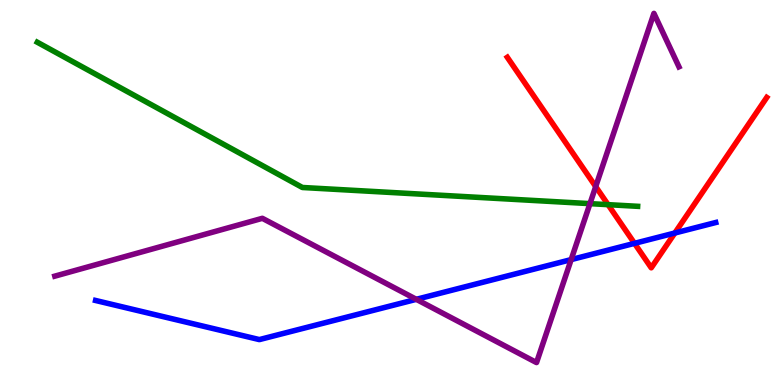[{'lines': ['blue', 'red'], 'intersections': [{'x': 8.19, 'y': 3.68}, {'x': 8.71, 'y': 3.95}]}, {'lines': ['green', 'red'], 'intersections': [{'x': 7.85, 'y': 4.68}]}, {'lines': ['purple', 'red'], 'intersections': [{'x': 7.69, 'y': 5.15}]}, {'lines': ['blue', 'green'], 'intersections': []}, {'lines': ['blue', 'purple'], 'intersections': [{'x': 5.37, 'y': 2.23}, {'x': 7.37, 'y': 3.26}]}, {'lines': ['green', 'purple'], 'intersections': [{'x': 7.61, 'y': 4.71}]}]